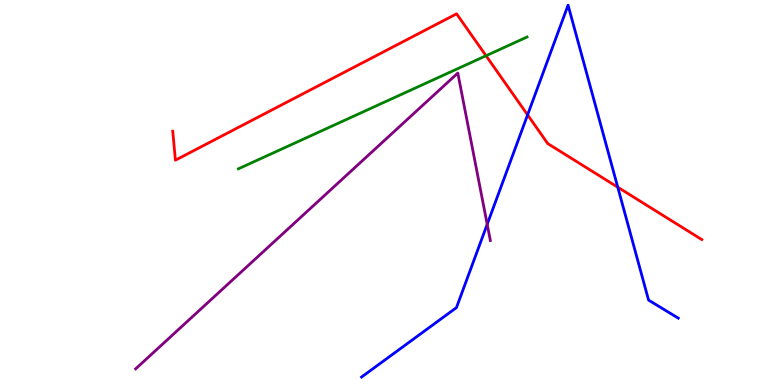[{'lines': ['blue', 'red'], 'intersections': [{'x': 6.81, 'y': 7.02}, {'x': 7.97, 'y': 5.14}]}, {'lines': ['green', 'red'], 'intersections': [{'x': 6.27, 'y': 8.55}]}, {'lines': ['purple', 'red'], 'intersections': []}, {'lines': ['blue', 'green'], 'intersections': []}, {'lines': ['blue', 'purple'], 'intersections': [{'x': 6.29, 'y': 4.17}]}, {'lines': ['green', 'purple'], 'intersections': []}]